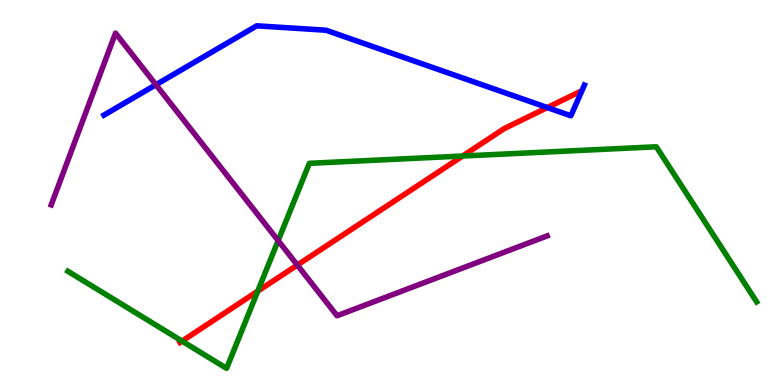[{'lines': ['blue', 'red'], 'intersections': [{'x': 7.06, 'y': 7.21}]}, {'lines': ['green', 'red'], 'intersections': [{'x': 2.35, 'y': 1.14}, {'x': 3.33, 'y': 2.44}, {'x': 5.97, 'y': 5.95}]}, {'lines': ['purple', 'red'], 'intersections': [{'x': 3.84, 'y': 3.12}]}, {'lines': ['blue', 'green'], 'intersections': []}, {'lines': ['blue', 'purple'], 'intersections': [{'x': 2.01, 'y': 7.8}]}, {'lines': ['green', 'purple'], 'intersections': [{'x': 3.59, 'y': 3.75}]}]